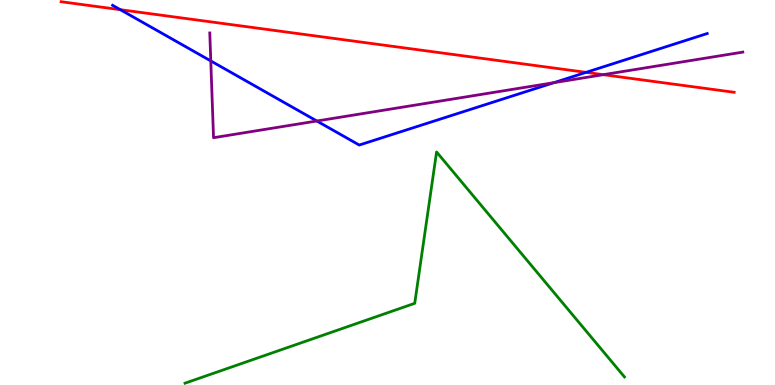[{'lines': ['blue', 'red'], 'intersections': [{'x': 1.55, 'y': 9.75}, {'x': 7.56, 'y': 8.12}]}, {'lines': ['green', 'red'], 'intersections': []}, {'lines': ['purple', 'red'], 'intersections': [{'x': 7.78, 'y': 8.06}]}, {'lines': ['blue', 'green'], 'intersections': []}, {'lines': ['blue', 'purple'], 'intersections': [{'x': 2.72, 'y': 8.42}, {'x': 4.09, 'y': 6.86}, {'x': 7.15, 'y': 7.85}]}, {'lines': ['green', 'purple'], 'intersections': []}]